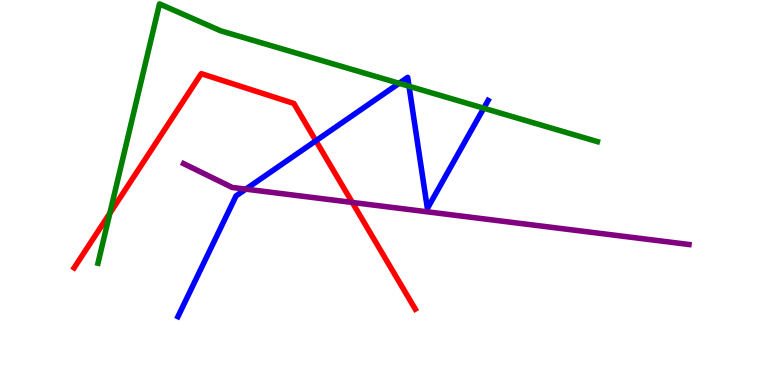[{'lines': ['blue', 'red'], 'intersections': [{'x': 4.08, 'y': 6.34}]}, {'lines': ['green', 'red'], 'intersections': [{'x': 1.42, 'y': 4.46}]}, {'lines': ['purple', 'red'], 'intersections': [{'x': 4.55, 'y': 4.74}]}, {'lines': ['blue', 'green'], 'intersections': [{'x': 5.15, 'y': 7.84}, {'x': 5.28, 'y': 7.76}, {'x': 6.24, 'y': 7.19}]}, {'lines': ['blue', 'purple'], 'intersections': [{'x': 3.17, 'y': 5.09}]}, {'lines': ['green', 'purple'], 'intersections': []}]